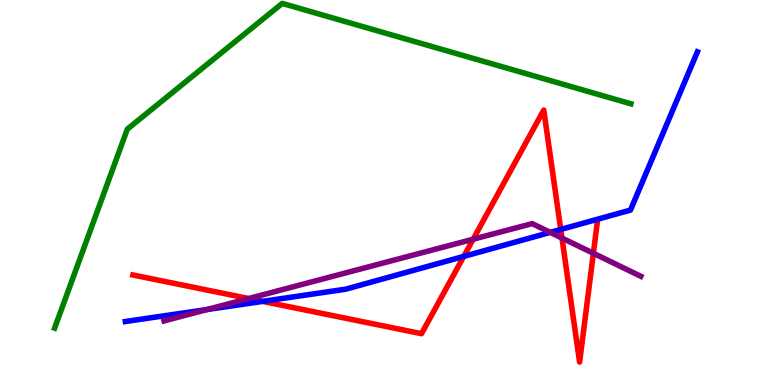[{'lines': ['blue', 'red'], 'intersections': [{'x': 3.39, 'y': 2.17}, {'x': 5.98, 'y': 3.34}, {'x': 7.24, 'y': 4.04}]}, {'lines': ['green', 'red'], 'intersections': []}, {'lines': ['purple', 'red'], 'intersections': [{'x': 3.21, 'y': 2.25}, {'x': 6.11, 'y': 3.79}, {'x': 7.25, 'y': 3.82}, {'x': 7.66, 'y': 3.42}]}, {'lines': ['blue', 'green'], 'intersections': []}, {'lines': ['blue', 'purple'], 'intersections': [{'x': 2.67, 'y': 1.96}, {'x': 7.1, 'y': 3.96}]}, {'lines': ['green', 'purple'], 'intersections': []}]